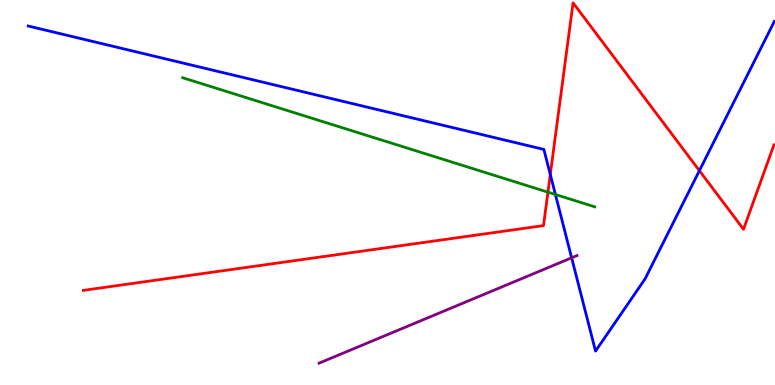[{'lines': ['blue', 'red'], 'intersections': [{'x': 7.1, 'y': 5.47}, {'x': 9.02, 'y': 5.57}]}, {'lines': ['green', 'red'], 'intersections': [{'x': 7.07, 'y': 5.01}]}, {'lines': ['purple', 'red'], 'intersections': []}, {'lines': ['blue', 'green'], 'intersections': [{'x': 7.17, 'y': 4.95}]}, {'lines': ['blue', 'purple'], 'intersections': [{'x': 7.38, 'y': 3.3}]}, {'lines': ['green', 'purple'], 'intersections': []}]